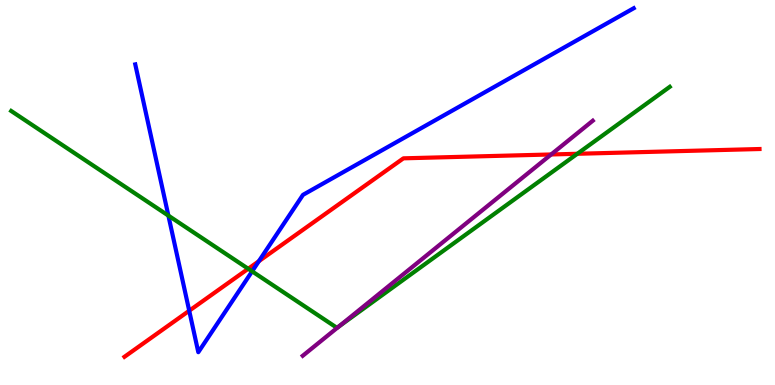[{'lines': ['blue', 'red'], 'intersections': [{'x': 2.44, 'y': 1.93}, {'x': 3.34, 'y': 3.22}]}, {'lines': ['green', 'red'], 'intersections': [{'x': 3.2, 'y': 3.02}, {'x': 7.45, 'y': 6.01}]}, {'lines': ['purple', 'red'], 'intersections': [{'x': 7.11, 'y': 5.99}]}, {'lines': ['blue', 'green'], 'intersections': [{'x': 2.17, 'y': 4.4}, {'x': 3.25, 'y': 2.95}]}, {'lines': ['blue', 'purple'], 'intersections': []}, {'lines': ['green', 'purple'], 'intersections': [{'x': 4.37, 'y': 1.52}]}]